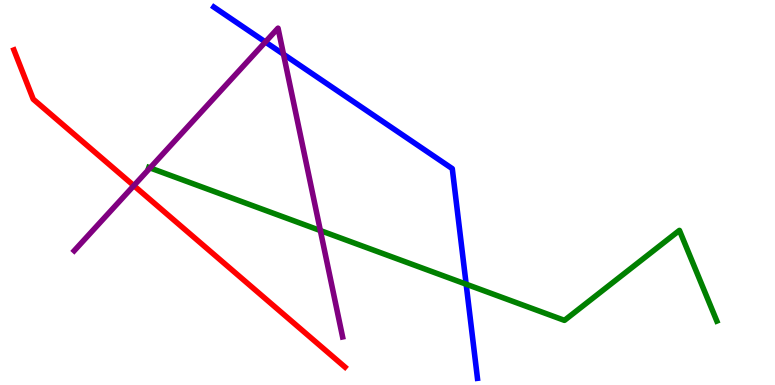[{'lines': ['blue', 'red'], 'intersections': []}, {'lines': ['green', 'red'], 'intersections': []}, {'lines': ['purple', 'red'], 'intersections': [{'x': 1.73, 'y': 5.18}]}, {'lines': ['blue', 'green'], 'intersections': [{'x': 6.01, 'y': 2.62}]}, {'lines': ['blue', 'purple'], 'intersections': [{'x': 3.42, 'y': 8.91}, {'x': 3.66, 'y': 8.59}]}, {'lines': ['green', 'purple'], 'intersections': [{'x': 1.94, 'y': 5.64}, {'x': 4.13, 'y': 4.01}]}]